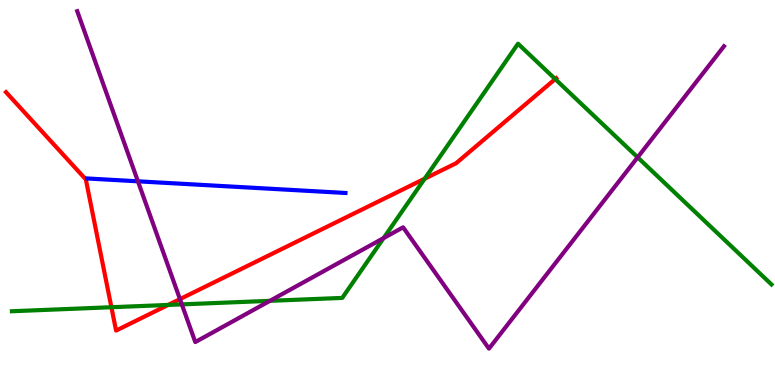[{'lines': ['blue', 'red'], 'intersections': []}, {'lines': ['green', 'red'], 'intersections': [{'x': 1.44, 'y': 2.02}, {'x': 2.17, 'y': 2.08}, {'x': 5.48, 'y': 5.36}, {'x': 7.16, 'y': 7.95}]}, {'lines': ['purple', 'red'], 'intersections': [{'x': 2.32, 'y': 2.23}]}, {'lines': ['blue', 'green'], 'intersections': []}, {'lines': ['blue', 'purple'], 'intersections': [{'x': 1.78, 'y': 5.29}]}, {'lines': ['green', 'purple'], 'intersections': [{'x': 2.35, 'y': 2.09}, {'x': 3.48, 'y': 2.19}, {'x': 4.95, 'y': 3.82}, {'x': 8.23, 'y': 5.91}]}]